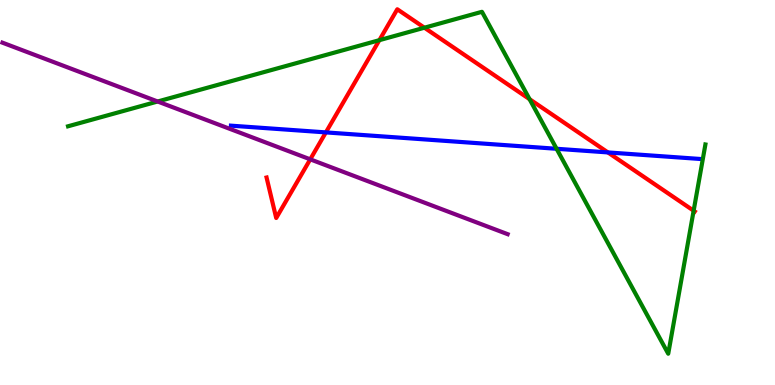[{'lines': ['blue', 'red'], 'intersections': [{'x': 4.2, 'y': 6.56}, {'x': 7.84, 'y': 6.04}]}, {'lines': ['green', 'red'], 'intersections': [{'x': 4.9, 'y': 8.96}, {'x': 5.48, 'y': 9.28}, {'x': 6.83, 'y': 7.42}, {'x': 8.95, 'y': 4.53}]}, {'lines': ['purple', 'red'], 'intersections': [{'x': 4.0, 'y': 5.86}]}, {'lines': ['blue', 'green'], 'intersections': [{'x': 7.18, 'y': 6.14}]}, {'lines': ['blue', 'purple'], 'intersections': []}, {'lines': ['green', 'purple'], 'intersections': [{'x': 2.03, 'y': 7.36}]}]